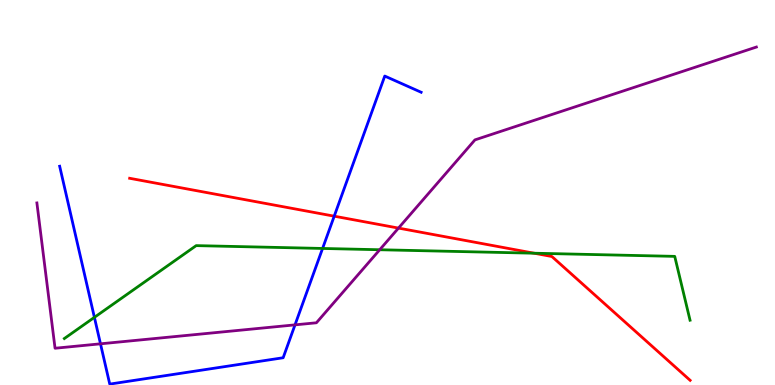[{'lines': ['blue', 'red'], 'intersections': [{'x': 4.31, 'y': 4.38}]}, {'lines': ['green', 'red'], 'intersections': [{'x': 6.89, 'y': 3.42}]}, {'lines': ['purple', 'red'], 'intersections': [{'x': 5.14, 'y': 4.08}]}, {'lines': ['blue', 'green'], 'intersections': [{'x': 1.22, 'y': 1.76}, {'x': 4.16, 'y': 3.55}]}, {'lines': ['blue', 'purple'], 'intersections': [{'x': 1.3, 'y': 1.07}, {'x': 3.81, 'y': 1.56}]}, {'lines': ['green', 'purple'], 'intersections': [{'x': 4.9, 'y': 3.51}]}]